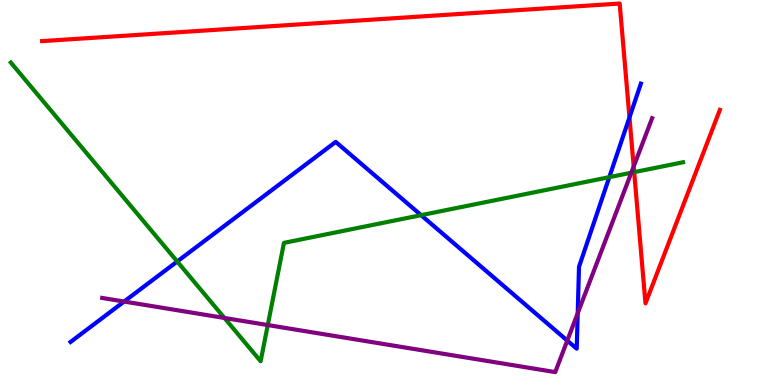[{'lines': ['blue', 'red'], 'intersections': [{'x': 8.12, 'y': 6.95}]}, {'lines': ['green', 'red'], 'intersections': [{'x': 8.18, 'y': 5.53}]}, {'lines': ['purple', 'red'], 'intersections': [{'x': 8.18, 'y': 5.67}]}, {'lines': ['blue', 'green'], 'intersections': [{'x': 2.29, 'y': 3.21}, {'x': 5.43, 'y': 4.41}, {'x': 7.86, 'y': 5.4}]}, {'lines': ['blue', 'purple'], 'intersections': [{'x': 1.6, 'y': 2.17}, {'x': 7.32, 'y': 1.15}, {'x': 7.45, 'y': 1.86}]}, {'lines': ['green', 'purple'], 'intersections': [{'x': 2.9, 'y': 1.74}, {'x': 3.46, 'y': 1.56}, {'x': 8.15, 'y': 5.51}]}]